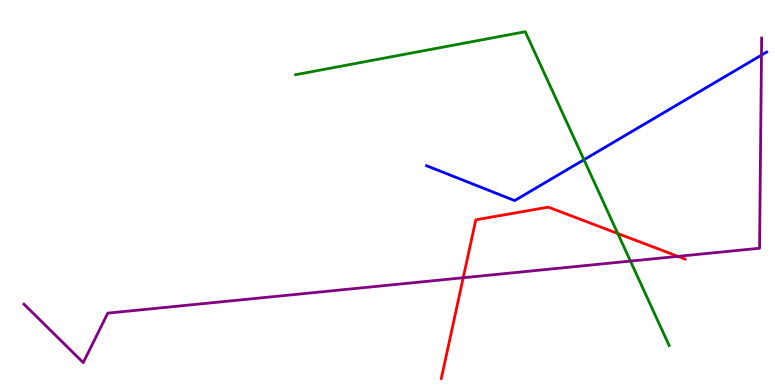[{'lines': ['blue', 'red'], 'intersections': []}, {'lines': ['green', 'red'], 'intersections': [{'x': 7.97, 'y': 3.93}]}, {'lines': ['purple', 'red'], 'intersections': [{'x': 5.98, 'y': 2.79}, {'x': 8.75, 'y': 3.34}]}, {'lines': ['blue', 'green'], 'intersections': [{'x': 7.54, 'y': 5.85}]}, {'lines': ['blue', 'purple'], 'intersections': [{'x': 9.83, 'y': 8.57}]}, {'lines': ['green', 'purple'], 'intersections': [{'x': 8.13, 'y': 3.22}]}]